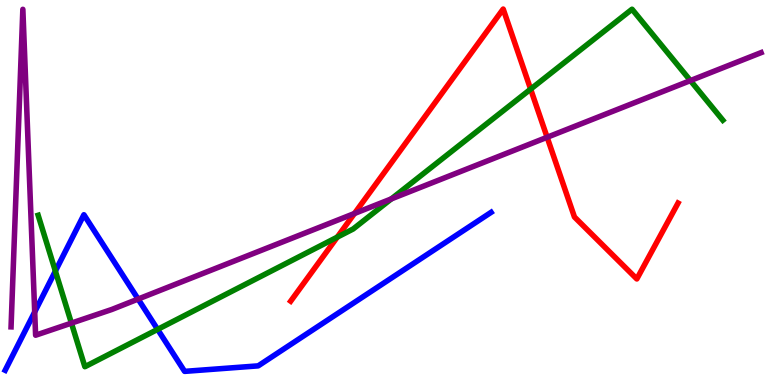[{'lines': ['blue', 'red'], 'intersections': []}, {'lines': ['green', 'red'], 'intersections': [{'x': 4.35, 'y': 3.84}, {'x': 6.85, 'y': 7.68}]}, {'lines': ['purple', 'red'], 'intersections': [{'x': 4.57, 'y': 4.46}, {'x': 7.06, 'y': 6.43}]}, {'lines': ['blue', 'green'], 'intersections': [{'x': 0.715, 'y': 2.96}, {'x': 2.03, 'y': 1.44}]}, {'lines': ['blue', 'purple'], 'intersections': [{'x': 0.448, 'y': 1.9}, {'x': 1.78, 'y': 2.23}]}, {'lines': ['green', 'purple'], 'intersections': [{'x': 0.922, 'y': 1.61}, {'x': 5.05, 'y': 4.83}, {'x': 8.91, 'y': 7.91}]}]